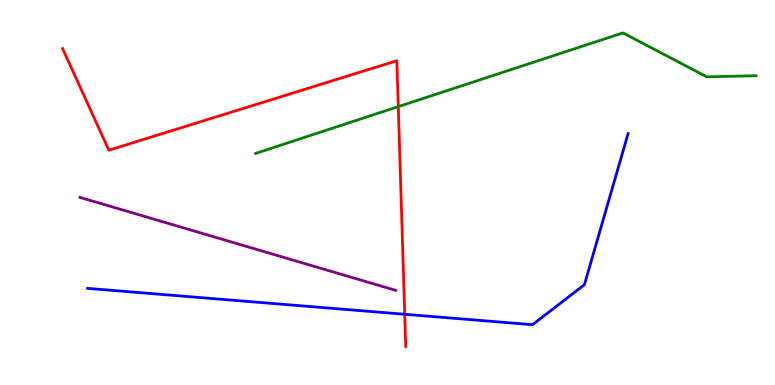[{'lines': ['blue', 'red'], 'intersections': [{'x': 5.22, 'y': 1.84}]}, {'lines': ['green', 'red'], 'intersections': [{'x': 5.14, 'y': 7.23}]}, {'lines': ['purple', 'red'], 'intersections': []}, {'lines': ['blue', 'green'], 'intersections': []}, {'lines': ['blue', 'purple'], 'intersections': []}, {'lines': ['green', 'purple'], 'intersections': []}]